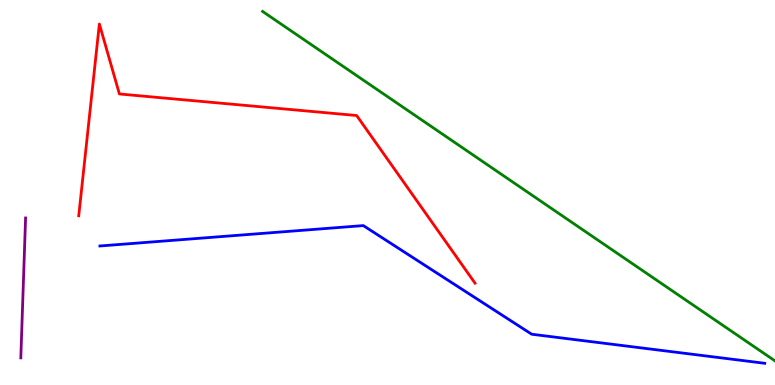[{'lines': ['blue', 'red'], 'intersections': []}, {'lines': ['green', 'red'], 'intersections': []}, {'lines': ['purple', 'red'], 'intersections': []}, {'lines': ['blue', 'green'], 'intersections': []}, {'lines': ['blue', 'purple'], 'intersections': []}, {'lines': ['green', 'purple'], 'intersections': []}]